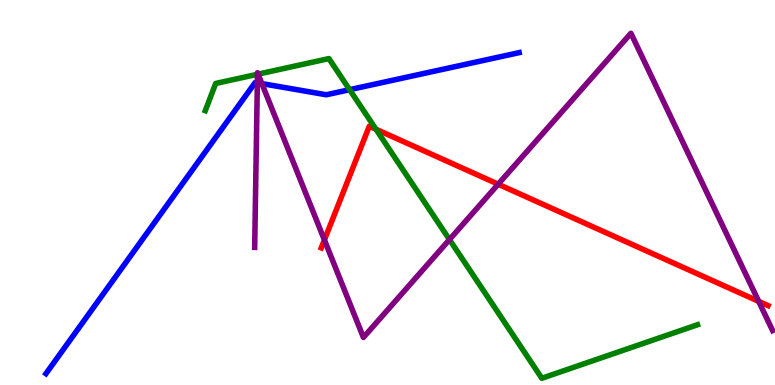[{'lines': ['blue', 'red'], 'intersections': []}, {'lines': ['green', 'red'], 'intersections': [{'x': 4.85, 'y': 6.64}]}, {'lines': ['purple', 'red'], 'intersections': [{'x': 4.19, 'y': 3.77}, {'x': 6.43, 'y': 5.22}, {'x': 9.79, 'y': 2.17}]}, {'lines': ['blue', 'green'], 'intersections': [{'x': 4.51, 'y': 7.67}]}, {'lines': ['blue', 'purple'], 'intersections': [{'x': 3.32, 'y': 7.85}, {'x': 3.38, 'y': 7.83}]}, {'lines': ['green', 'purple'], 'intersections': [{'x': 3.32, 'y': 8.07}, {'x': 3.33, 'y': 8.07}, {'x': 5.8, 'y': 3.78}]}]